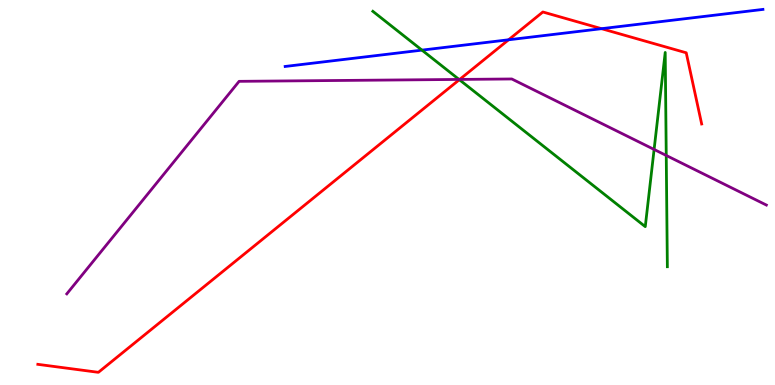[{'lines': ['blue', 'red'], 'intersections': [{'x': 6.56, 'y': 8.97}, {'x': 7.76, 'y': 9.25}]}, {'lines': ['green', 'red'], 'intersections': [{'x': 5.93, 'y': 7.93}]}, {'lines': ['purple', 'red'], 'intersections': [{'x': 5.93, 'y': 7.94}]}, {'lines': ['blue', 'green'], 'intersections': [{'x': 5.44, 'y': 8.7}]}, {'lines': ['blue', 'purple'], 'intersections': []}, {'lines': ['green', 'purple'], 'intersections': [{'x': 5.92, 'y': 7.94}, {'x': 8.44, 'y': 6.12}, {'x': 8.6, 'y': 5.96}]}]